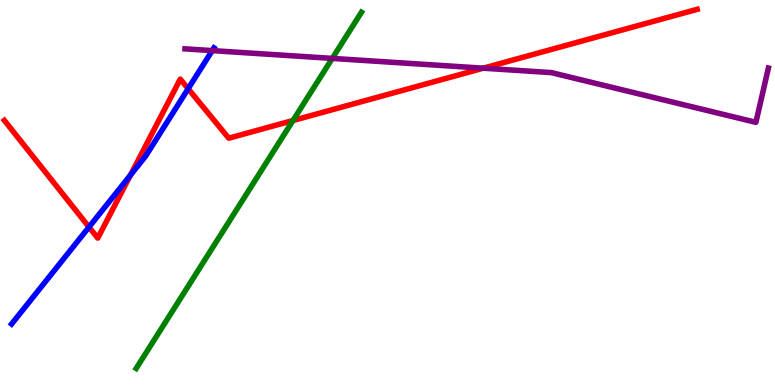[{'lines': ['blue', 'red'], 'intersections': [{'x': 1.15, 'y': 4.1}, {'x': 1.68, 'y': 5.45}, {'x': 2.43, 'y': 7.7}]}, {'lines': ['green', 'red'], 'intersections': [{'x': 3.78, 'y': 6.87}]}, {'lines': ['purple', 'red'], 'intersections': [{'x': 6.24, 'y': 8.23}]}, {'lines': ['blue', 'green'], 'intersections': []}, {'lines': ['blue', 'purple'], 'intersections': [{'x': 2.74, 'y': 8.69}]}, {'lines': ['green', 'purple'], 'intersections': [{'x': 4.29, 'y': 8.48}]}]